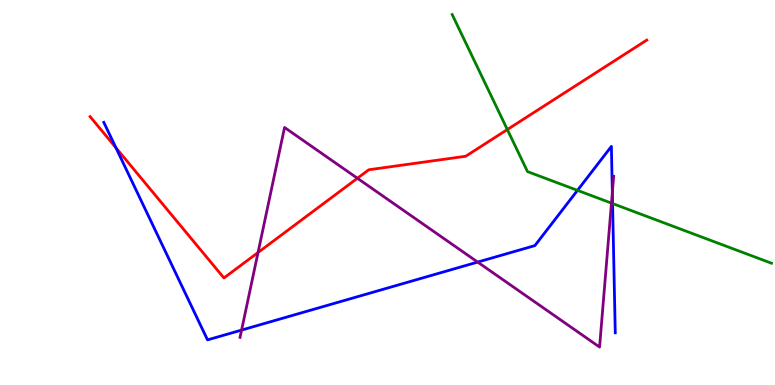[{'lines': ['blue', 'red'], 'intersections': [{'x': 1.5, 'y': 6.16}]}, {'lines': ['green', 'red'], 'intersections': [{'x': 6.55, 'y': 6.64}]}, {'lines': ['purple', 'red'], 'intersections': [{'x': 3.33, 'y': 3.44}, {'x': 4.61, 'y': 5.37}]}, {'lines': ['blue', 'green'], 'intersections': [{'x': 7.45, 'y': 5.06}, {'x': 7.9, 'y': 4.71}]}, {'lines': ['blue', 'purple'], 'intersections': [{'x': 3.12, 'y': 1.43}, {'x': 6.16, 'y': 3.19}, {'x': 7.9, 'y': 5.0}]}, {'lines': ['green', 'purple'], 'intersections': [{'x': 7.89, 'y': 4.72}]}]